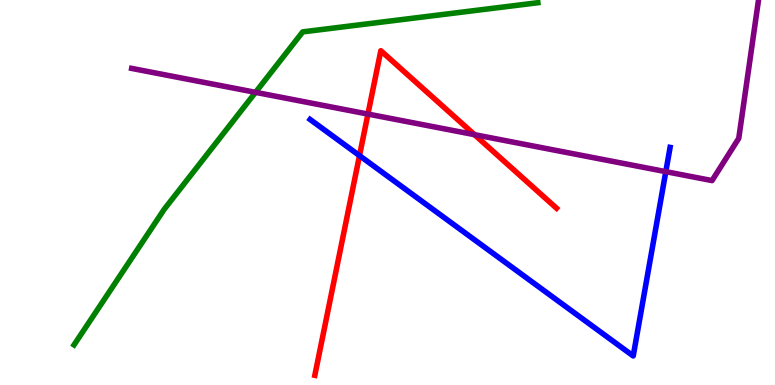[{'lines': ['blue', 'red'], 'intersections': [{'x': 4.64, 'y': 5.96}]}, {'lines': ['green', 'red'], 'intersections': []}, {'lines': ['purple', 'red'], 'intersections': [{'x': 4.75, 'y': 7.04}, {'x': 6.12, 'y': 6.5}]}, {'lines': ['blue', 'green'], 'intersections': []}, {'lines': ['blue', 'purple'], 'intersections': [{'x': 8.59, 'y': 5.54}]}, {'lines': ['green', 'purple'], 'intersections': [{'x': 3.3, 'y': 7.6}]}]